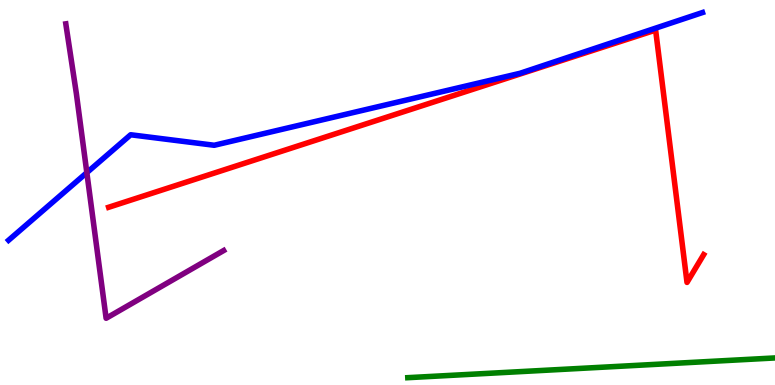[{'lines': ['blue', 'red'], 'intersections': []}, {'lines': ['green', 'red'], 'intersections': []}, {'lines': ['purple', 'red'], 'intersections': []}, {'lines': ['blue', 'green'], 'intersections': []}, {'lines': ['blue', 'purple'], 'intersections': [{'x': 1.12, 'y': 5.52}]}, {'lines': ['green', 'purple'], 'intersections': []}]